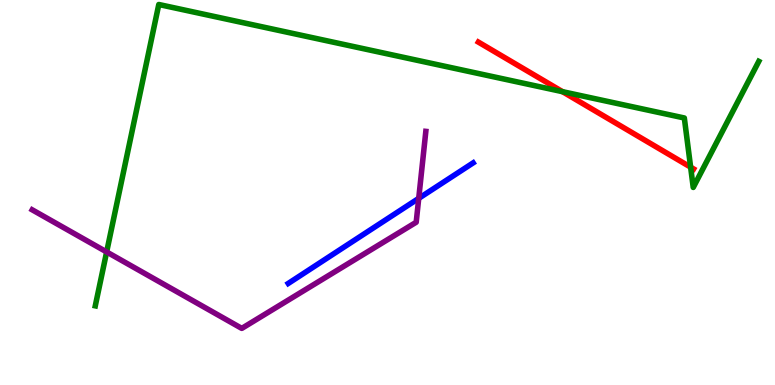[{'lines': ['blue', 'red'], 'intersections': []}, {'lines': ['green', 'red'], 'intersections': [{'x': 7.26, 'y': 7.62}, {'x': 8.91, 'y': 5.66}]}, {'lines': ['purple', 'red'], 'intersections': []}, {'lines': ['blue', 'green'], 'intersections': []}, {'lines': ['blue', 'purple'], 'intersections': [{'x': 5.4, 'y': 4.85}]}, {'lines': ['green', 'purple'], 'intersections': [{'x': 1.38, 'y': 3.46}]}]